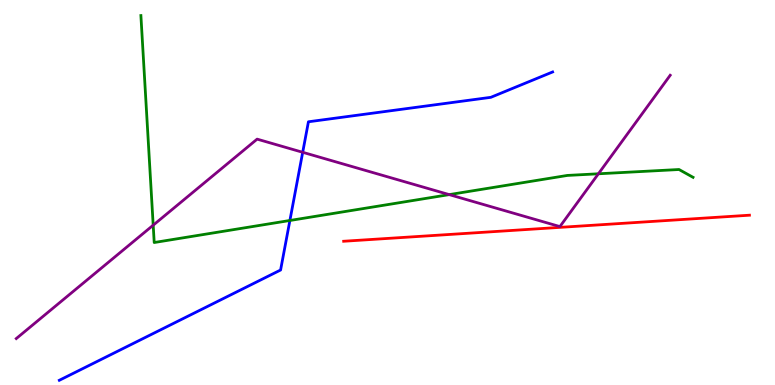[{'lines': ['blue', 'red'], 'intersections': []}, {'lines': ['green', 'red'], 'intersections': []}, {'lines': ['purple', 'red'], 'intersections': []}, {'lines': ['blue', 'green'], 'intersections': [{'x': 3.74, 'y': 4.27}]}, {'lines': ['blue', 'purple'], 'intersections': [{'x': 3.91, 'y': 6.04}]}, {'lines': ['green', 'purple'], 'intersections': [{'x': 1.98, 'y': 4.15}, {'x': 5.8, 'y': 4.95}, {'x': 7.72, 'y': 5.49}]}]